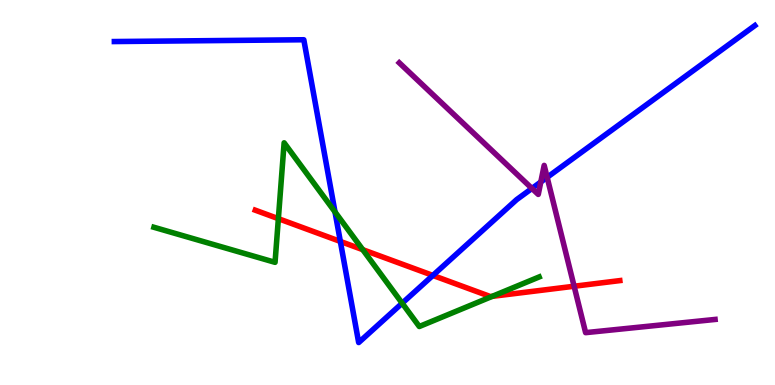[{'lines': ['blue', 'red'], 'intersections': [{'x': 4.39, 'y': 3.73}, {'x': 5.59, 'y': 2.85}]}, {'lines': ['green', 'red'], 'intersections': [{'x': 3.59, 'y': 4.32}, {'x': 4.68, 'y': 3.52}, {'x': 6.35, 'y': 2.3}]}, {'lines': ['purple', 'red'], 'intersections': [{'x': 7.41, 'y': 2.57}]}, {'lines': ['blue', 'green'], 'intersections': [{'x': 4.32, 'y': 4.49}, {'x': 5.19, 'y': 2.12}]}, {'lines': ['blue', 'purple'], 'intersections': [{'x': 6.86, 'y': 5.11}, {'x': 6.98, 'y': 5.27}, {'x': 7.06, 'y': 5.39}]}, {'lines': ['green', 'purple'], 'intersections': []}]